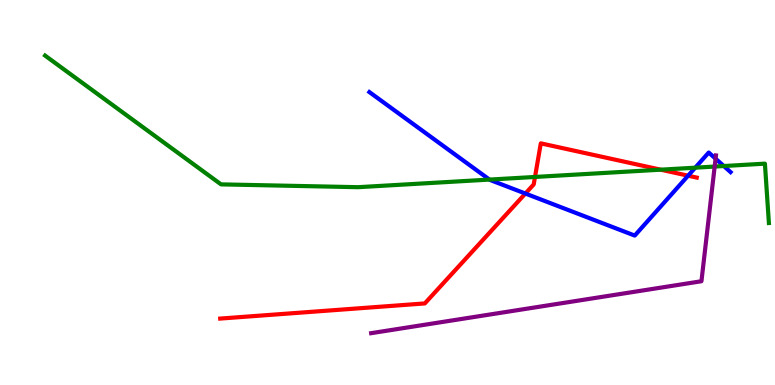[{'lines': ['blue', 'red'], 'intersections': [{'x': 6.78, 'y': 4.97}, {'x': 8.88, 'y': 5.44}]}, {'lines': ['green', 'red'], 'intersections': [{'x': 6.9, 'y': 5.4}, {'x': 8.53, 'y': 5.59}]}, {'lines': ['purple', 'red'], 'intersections': []}, {'lines': ['blue', 'green'], 'intersections': [{'x': 6.32, 'y': 5.34}, {'x': 8.97, 'y': 5.64}, {'x': 9.34, 'y': 5.69}]}, {'lines': ['blue', 'purple'], 'intersections': [{'x': 9.23, 'y': 5.88}]}, {'lines': ['green', 'purple'], 'intersections': [{'x': 9.22, 'y': 5.67}]}]